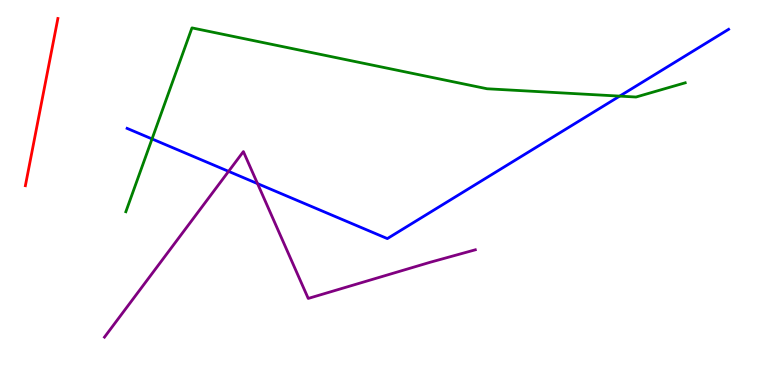[{'lines': ['blue', 'red'], 'intersections': []}, {'lines': ['green', 'red'], 'intersections': []}, {'lines': ['purple', 'red'], 'intersections': []}, {'lines': ['blue', 'green'], 'intersections': [{'x': 1.96, 'y': 6.39}, {'x': 8.0, 'y': 7.5}]}, {'lines': ['blue', 'purple'], 'intersections': [{'x': 2.95, 'y': 5.55}, {'x': 3.32, 'y': 5.23}]}, {'lines': ['green', 'purple'], 'intersections': []}]